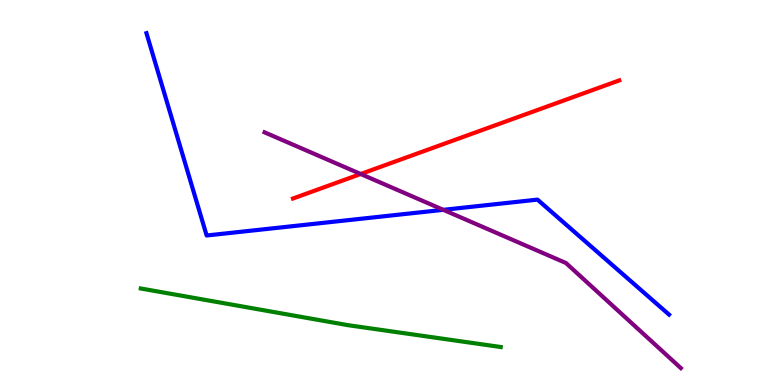[{'lines': ['blue', 'red'], 'intersections': []}, {'lines': ['green', 'red'], 'intersections': []}, {'lines': ['purple', 'red'], 'intersections': [{'x': 4.65, 'y': 5.48}]}, {'lines': ['blue', 'green'], 'intersections': []}, {'lines': ['blue', 'purple'], 'intersections': [{'x': 5.72, 'y': 4.55}]}, {'lines': ['green', 'purple'], 'intersections': []}]